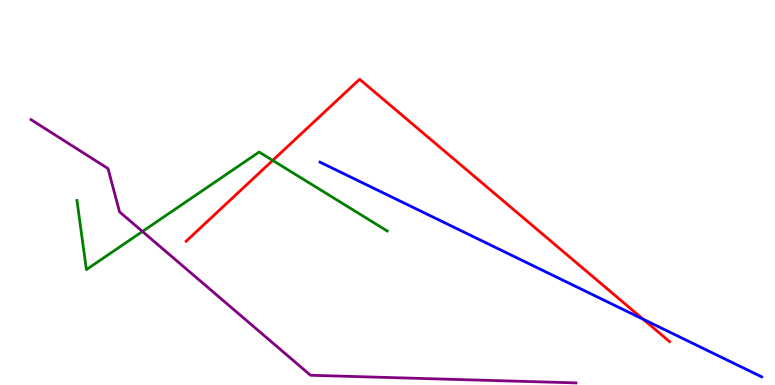[{'lines': ['blue', 'red'], 'intersections': [{'x': 8.3, 'y': 1.71}]}, {'lines': ['green', 'red'], 'intersections': [{'x': 3.52, 'y': 5.83}]}, {'lines': ['purple', 'red'], 'intersections': []}, {'lines': ['blue', 'green'], 'intersections': []}, {'lines': ['blue', 'purple'], 'intersections': []}, {'lines': ['green', 'purple'], 'intersections': [{'x': 1.84, 'y': 3.99}]}]